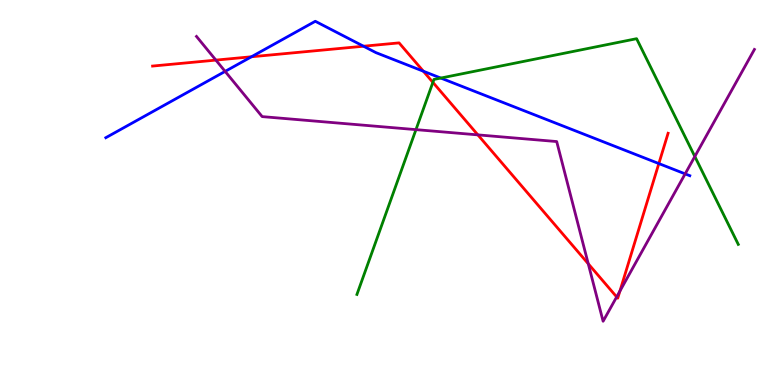[{'lines': ['blue', 'red'], 'intersections': [{'x': 3.24, 'y': 8.53}, {'x': 4.69, 'y': 8.8}, {'x': 5.46, 'y': 8.15}, {'x': 8.5, 'y': 5.75}]}, {'lines': ['green', 'red'], 'intersections': [{'x': 5.59, 'y': 7.86}]}, {'lines': ['purple', 'red'], 'intersections': [{'x': 2.79, 'y': 8.44}, {'x': 6.17, 'y': 6.5}, {'x': 7.59, 'y': 3.15}, {'x': 7.96, 'y': 2.29}, {'x': 8.0, 'y': 2.44}]}, {'lines': ['blue', 'green'], 'intersections': [{'x': 5.69, 'y': 7.97}]}, {'lines': ['blue', 'purple'], 'intersections': [{'x': 2.9, 'y': 8.15}, {'x': 8.84, 'y': 5.48}]}, {'lines': ['green', 'purple'], 'intersections': [{'x': 5.37, 'y': 6.63}, {'x': 8.97, 'y': 5.94}]}]